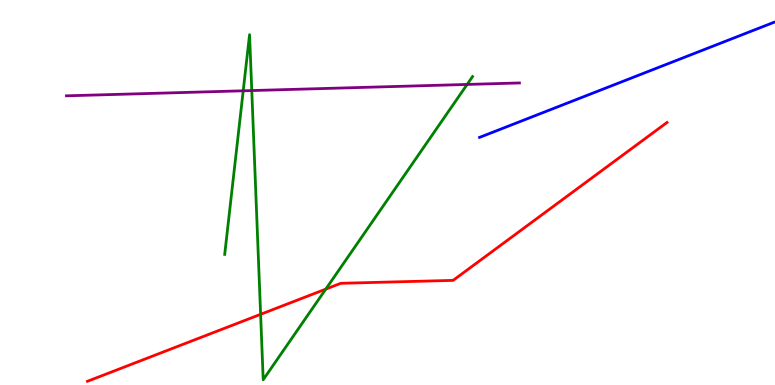[{'lines': ['blue', 'red'], 'intersections': []}, {'lines': ['green', 'red'], 'intersections': [{'x': 3.36, 'y': 1.84}, {'x': 4.2, 'y': 2.49}]}, {'lines': ['purple', 'red'], 'intersections': []}, {'lines': ['blue', 'green'], 'intersections': []}, {'lines': ['blue', 'purple'], 'intersections': []}, {'lines': ['green', 'purple'], 'intersections': [{'x': 3.14, 'y': 7.64}, {'x': 3.25, 'y': 7.65}, {'x': 6.03, 'y': 7.81}]}]